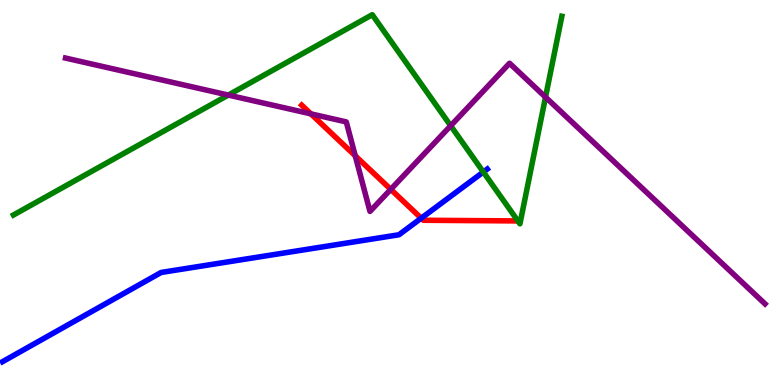[{'lines': ['blue', 'red'], 'intersections': [{'x': 5.44, 'y': 4.33}]}, {'lines': ['green', 'red'], 'intersections': []}, {'lines': ['purple', 'red'], 'intersections': [{'x': 4.01, 'y': 7.04}, {'x': 4.58, 'y': 5.95}, {'x': 5.04, 'y': 5.08}]}, {'lines': ['blue', 'green'], 'intersections': [{'x': 6.24, 'y': 5.53}]}, {'lines': ['blue', 'purple'], 'intersections': []}, {'lines': ['green', 'purple'], 'intersections': [{'x': 2.95, 'y': 7.53}, {'x': 5.82, 'y': 6.73}, {'x': 7.04, 'y': 7.48}]}]